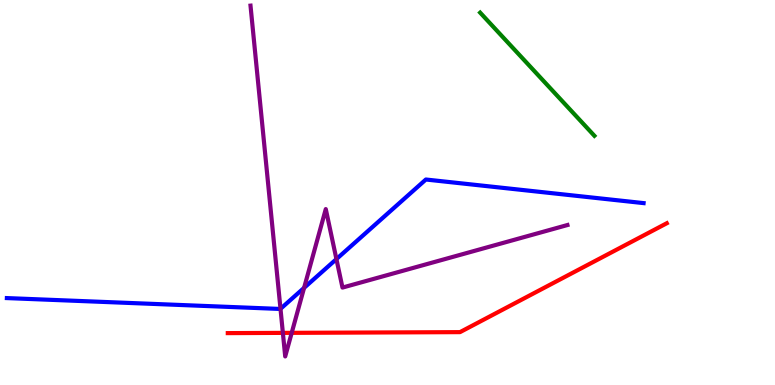[{'lines': ['blue', 'red'], 'intersections': []}, {'lines': ['green', 'red'], 'intersections': []}, {'lines': ['purple', 'red'], 'intersections': [{'x': 3.65, 'y': 1.35}, {'x': 3.76, 'y': 1.35}]}, {'lines': ['blue', 'green'], 'intersections': []}, {'lines': ['blue', 'purple'], 'intersections': [{'x': 3.62, 'y': 1.98}, {'x': 3.92, 'y': 2.52}, {'x': 4.34, 'y': 3.27}]}, {'lines': ['green', 'purple'], 'intersections': []}]